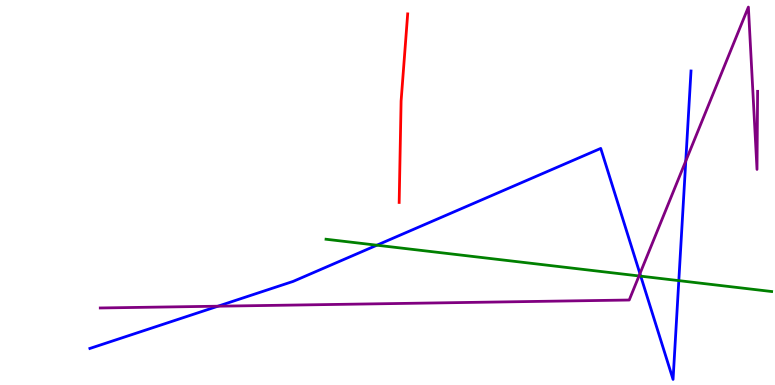[{'lines': ['blue', 'red'], 'intersections': []}, {'lines': ['green', 'red'], 'intersections': []}, {'lines': ['purple', 'red'], 'intersections': []}, {'lines': ['blue', 'green'], 'intersections': [{'x': 4.86, 'y': 3.63}, {'x': 8.27, 'y': 2.83}, {'x': 8.76, 'y': 2.71}]}, {'lines': ['blue', 'purple'], 'intersections': [{'x': 2.81, 'y': 2.05}, {'x': 8.26, 'y': 2.89}, {'x': 8.85, 'y': 5.82}]}, {'lines': ['green', 'purple'], 'intersections': [{'x': 8.25, 'y': 2.83}]}]